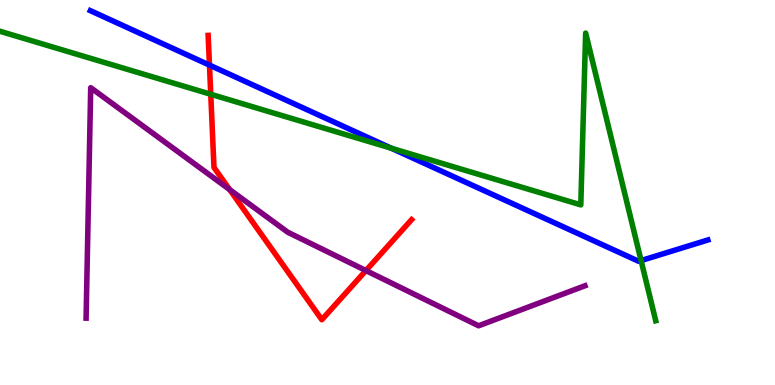[{'lines': ['blue', 'red'], 'intersections': [{'x': 2.7, 'y': 8.31}]}, {'lines': ['green', 'red'], 'intersections': [{'x': 2.72, 'y': 7.55}]}, {'lines': ['purple', 'red'], 'intersections': [{'x': 2.96, 'y': 5.07}, {'x': 4.72, 'y': 2.97}]}, {'lines': ['blue', 'green'], 'intersections': [{'x': 5.05, 'y': 6.15}, {'x': 8.27, 'y': 3.23}]}, {'lines': ['blue', 'purple'], 'intersections': []}, {'lines': ['green', 'purple'], 'intersections': []}]